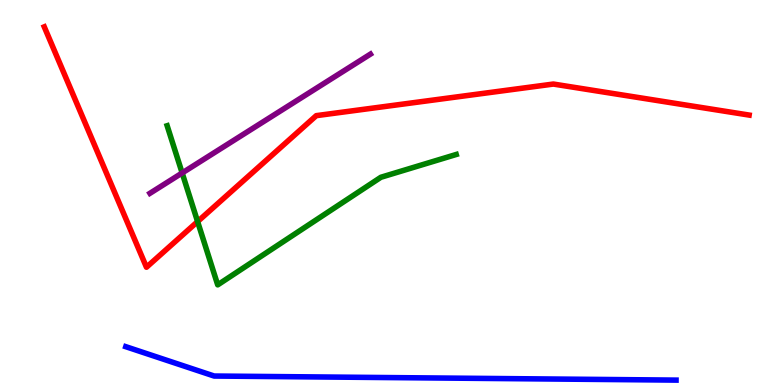[{'lines': ['blue', 'red'], 'intersections': []}, {'lines': ['green', 'red'], 'intersections': [{'x': 2.55, 'y': 4.24}]}, {'lines': ['purple', 'red'], 'intersections': []}, {'lines': ['blue', 'green'], 'intersections': []}, {'lines': ['blue', 'purple'], 'intersections': []}, {'lines': ['green', 'purple'], 'intersections': [{'x': 2.35, 'y': 5.51}]}]